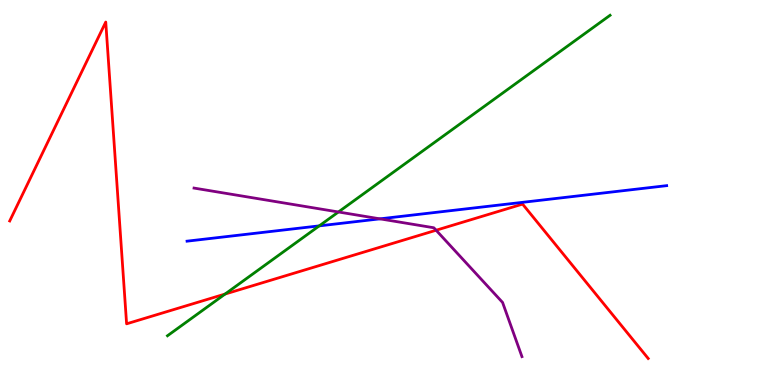[{'lines': ['blue', 'red'], 'intersections': []}, {'lines': ['green', 'red'], 'intersections': [{'x': 2.9, 'y': 2.36}]}, {'lines': ['purple', 'red'], 'intersections': [{'x': 5.63, 'y': 4.02}]}, {'lines': ['blue', 'green'], 'intersections': [{'x': 4.12, 'y': 4.13}]}, {'lines': ['blue', 'purple'], 'intersections': [{'x': 4.9, 'y': 4.32}]}, {'lines': ['green', 'purple'], 'intersections': [{'x': 4.37, 'y': 4.49}]}]